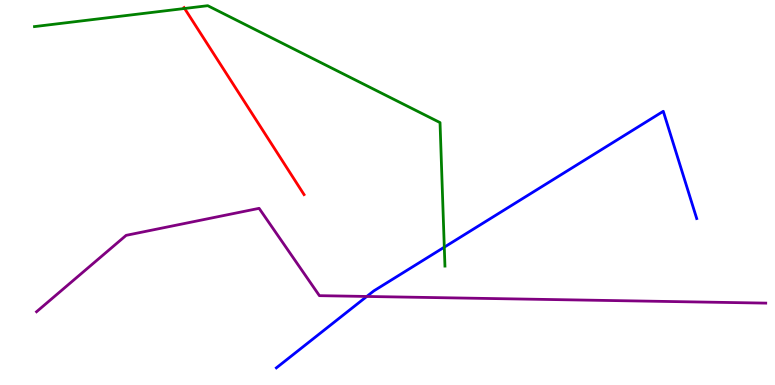[{'lines': ['blue', 'red'], 'intersections': []}, {'lines': ['green', 'red'], 'intersections': [{'x': 2.38, 'y': 9.78}]}, {'lines': ['purple', 'red'], 'intersections': []}, {'lines': ['blue', 'green'], 'intersections': [{'x': 5.73, 'y': 3.58}]}, {'lines': ['blue', 'purple'], 'intersections': [{'x': 4.73, 'y': 2.3}]}, {'lines': ['green', 'purple'], 'intersections': []}]